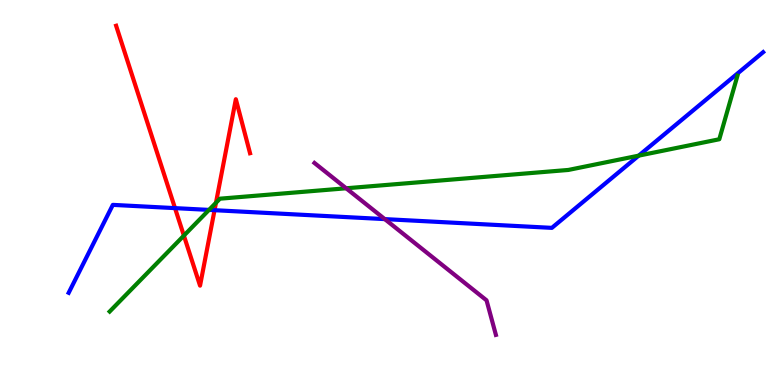[{'lines': ['blue', 'red'], 'intersections': [{'x': 2.26, 'y': 4.59}, {'x': 2.77, 'y': 4.54}]}, {'lines': ['green', 'red'], 'intersections': [{'x': 2.37, 'y': 3.88}, {'x': 2.79, 'y': 4.73}]}, {'lines': ['purple', 'red'], 'intersections': []}, {'lines': ['blue', 'green'], 'intersections': [{'x': 2.7, 'y': 4.55}, {'x': 8.24, 'y': 5.96}]}, {'lines': ['blue', 'purple'], 'intersections': [{'x': 4.97, 'y': 4.31}]}, {'lines': ['green', 'purple'], 'intersections': [{'x': 4.47, 'y': 5.11}]}]